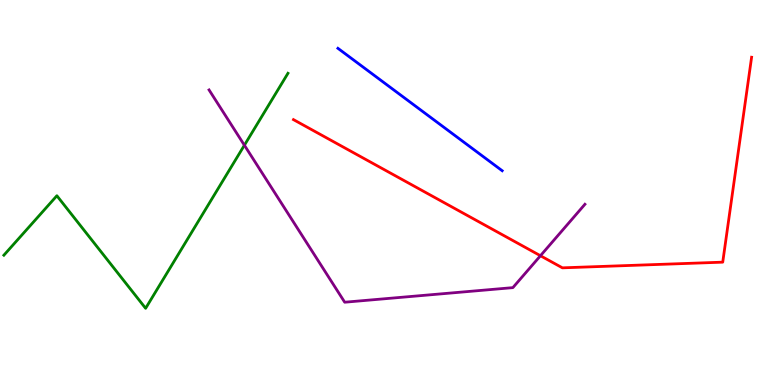[{'lines': ['blue', 'red'], 'intersections': []}, {'lines': ['green', 'red'], 'intersections': []}, {'lines': ['purple', 'red'], 'intersections': [{'x': 6.97, 'y': 3.36}]}, {'lines': ['blue', 'green'], 'intersections': []}, {'lines': ['blue', 'purple'], 'intersections': []}, {'lines': ['green', 'purple'], 'intersections': [{'x': 3.15, 'y': 6.23}]}]